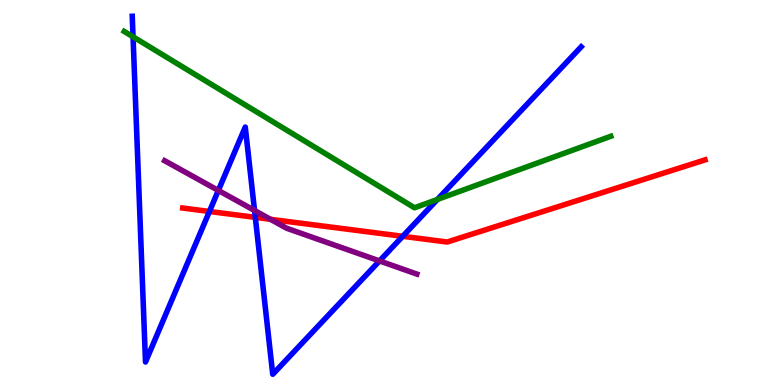[{'lines': ['blue', 'red'], 'intersections': [{'x': 2.7, 'y': 4.51}, {'x': 3.29, 'y': 4.35}, {'x': 5.2, 'y': 3.86}]}, {'lines': ['green', 'red'], 'intersections': []}, {'lines': ['purple', 'red'], 'intersections': [{'x': 3.49, 'y': 4.3}]}, {'lines': ['blue', 'green'], 'intersections': [{'x': 1.72, 'y': 9.04}, {'x': 5.64, 'y': 4.82}]}, {'lines': ['blue', 'purple'], 'intersections': [{'x': 2.82, 'y': 5.05}, {'x': 3.28, 'y': 4.53}, {'x': 4.9, 'y': 3.22}]}, {'lines': ['green', 'purple'], 'intersections': []}]